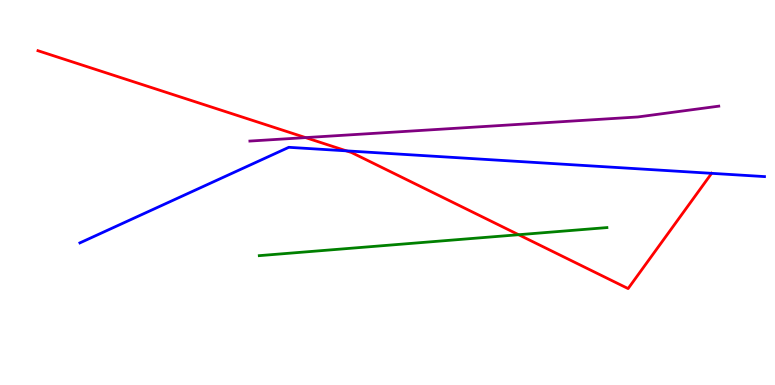[{'lines': ['blue', 'red'], 'intersections': [{'x': 4.47, 'y': 6.08}, {'x': 9.18, 'y': 5.5}]}, {'lines': ['green', 'red'], 'intersections': [{'x': 6.69, 'y': 3.9}]}, {'lines': ['purple', 'red'], 'intersections': [{'x': 3.94, 'y': 6.43}]}, {'lines': ['blue', 'green'], 'intersections': []}, {'lines': ['blue', 'purple'], 'intersections': []}, {'lines': ['green', 'purple'], 'intersections': []}]